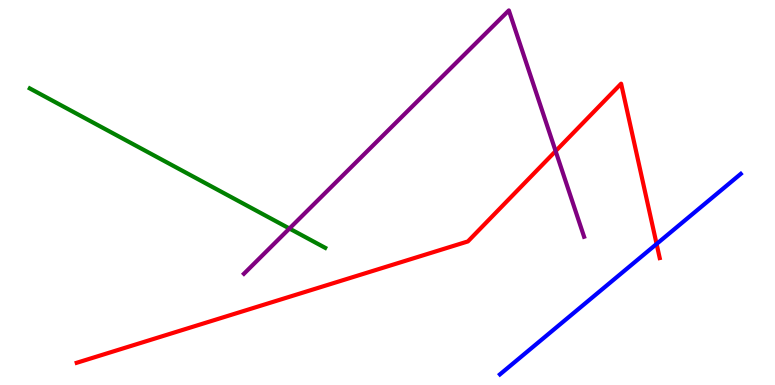[{'lines': ['blue', 'red'], 'intersections': [{'x': 8.47, 'y': 3.66}]}, {'lines': ['green', 'red'], 'intersections': []}, {'lines': ['purple', 'red'], 'intersections': [{'x': 7.17, 'y': 6.07}]}, {'lines': ['blue', 'green'], 'intersections': []}, {'lines': ['blue', 'purple'], 'intersections': []}, {'lines': ['green', 'purple'], 'intersections': [{'x': 3.73, 'y': 4.06}]}]